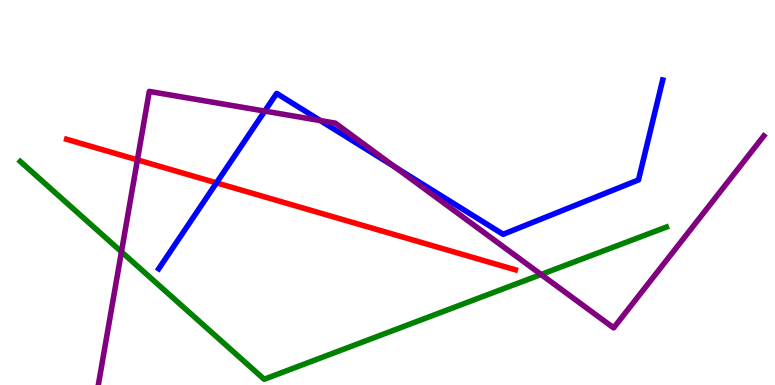[{'lines': ['blue', 'red'], 'intersections': [{'x': 2.79, 'y': 5.25}]}, {'lines': ['green', 'red'], 'intersections': []}, {'lines': ['purple', 'red'], 'intersections': [{'x': 1.77, 'y': 5.85}]}, {'lines': ['blue', 'green'], 'intersections': []}, {'lines': ['blue', 'purple'], 'intersections': [{'x': 3.42, 'y': 7.11}, {'x': 4.13, 'y': 6.87}, {'x': 5.09, 'y': 5.67}]}, {'lines': ['green', 'purple'], 'intersections': [{'x': 1.57, 'y': 3.46}, {'x': 6.98, 'y': 2.87}]}]